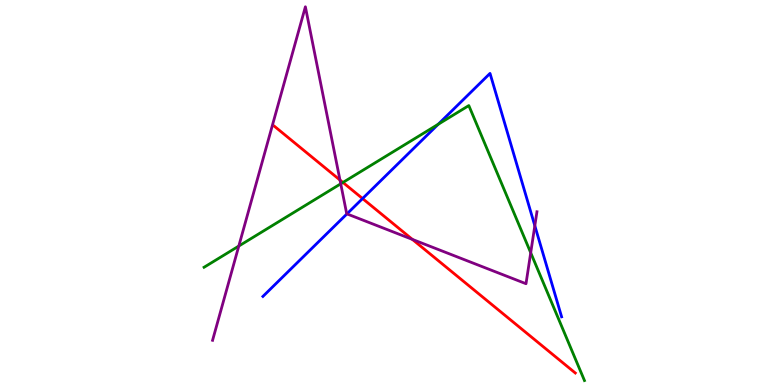[{'lines': ['blue', 'red'], 'intersections': [{'x': 4.68, 'y': 4.84}]}, {'lines': ['green', 'red'], 'intersections': [{'x': 4.42, 'y': 5.26}]}, {'lines': ['purple', 'red'], 'intersections': [{'x': 4.39, 'y': 5.32}, {'x': 5.32, 'y': 3.78}]}, {'lines': ['blue', 'green'], 'intersections': [{'x': 5.65, 'y': 6.77}]}, {'lines': ['blue', 'purple'], 'intersections': [{'x': 4.48, 'y': 4.44}, {'x': 6.9, 'y': 4.14}]}, {'lines': ['green', 'purple'], 'intersections': [{'x': 3.08, 'y': 3.61}, {'x': 4.4, 'y': 5.23}, {'x': 6.85, 'y': 3.44}]}]